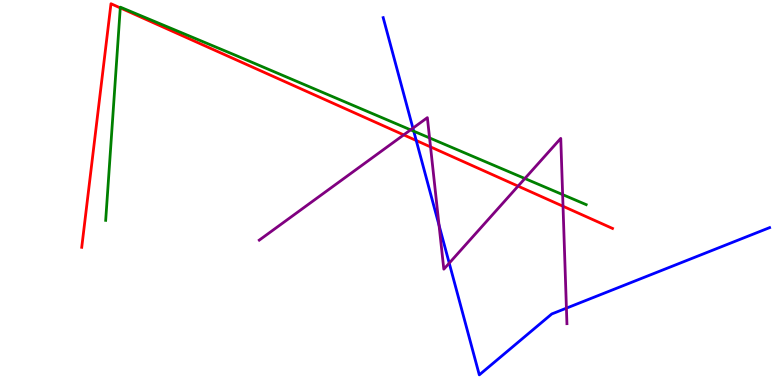[{'lines': ['blue', 'red'], 'intersections': [{'x': 5.37, 'y': 6.35}]}, {'lines': ['green', 'red'], 'intersections': [{'x': 1.55, 'y': 9.79}]}, {'lines': ['purple', 'red'], 'intersections': [{'x': 5.21, 'y': 6.5}, {'x': 5.56, 'y': 6.18}, {'x': 6.68, 'y': 5.17}, {'x': 7.26, 'y': 4.64}]}, {'lines': ['blue', 'green'], 'intersections': [{'x': 5.34, 'y': 6.59}]}, {'lines': ['blue', 'purple'], 'intersections': [{'x': 5.33, 'y': 6.67}, {'x': 5.67, 'y': 4.15}, {'x': 5.8, 'y': 3.17}, {'x': 7.31, 'y': 2.0}]}, {'lines': ['green', 'purple'], 'intersections': [{'x': 5.3, 'y': 6.63}, {'x': 5.54, 'y': 6.42}, {'x': 6.77, 'y': 5.36}, {'x': 7.26, 'y': 4.95}]}]